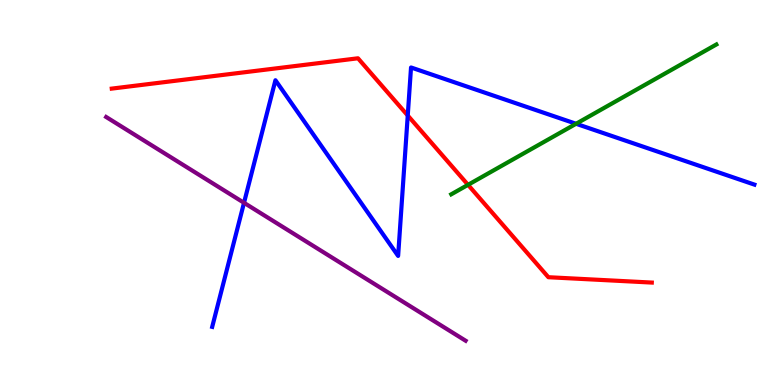[{'lines': ['blue', 'red'], 'intersections': [{'x': 5.26, 'y': 7.0}]}, {'lines': ['green', 'red'], 'intersections': [{'x': 6.04, 'y': 5.2}]}, {'lines': ['purple', 'red'], 'intersections': []}, {'lines': ['blue', 'green'], 'intersections': [{'x': 7.43, 'y': 6.79}]}, {'lines': ['blue', 'purple'], 'intersections': [{'x': 3.15, 'y': 4.73}]}, {'lines': ['green', 'purple'], 'intersections': []}]